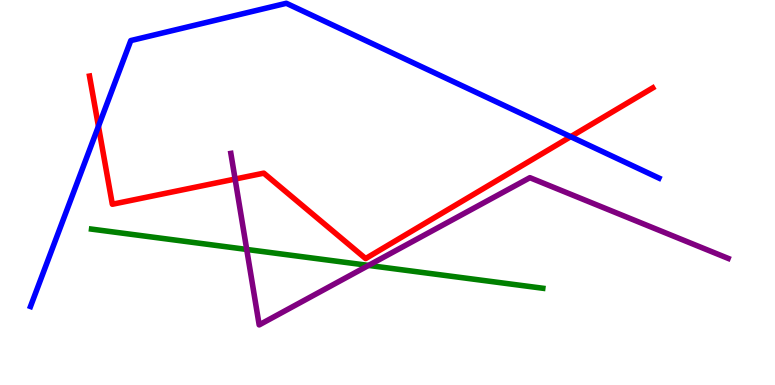[{'lines': ['blue', 'red'], 'intersections': [{'x': 1.27, 'y': 6.72}, {'x': 7.36, 'y': 6.45}]}, {'lines': ['green', 'red'], 'intersections': []}, {'lines': ['purple', 'red'], 'intersections': [{'x': 3.03, 'y': 5.35}]}, {'lines': ['blue', 'green'], 'intersections': []}, {'lines': ['blue', 'purple'], 'intersections': []}, {'lines': ['green', 'purple'], 'intersections': [{'x': 3.18, 'y': 3.52}, {'x': 4.76, 'y': 3.11}]}]